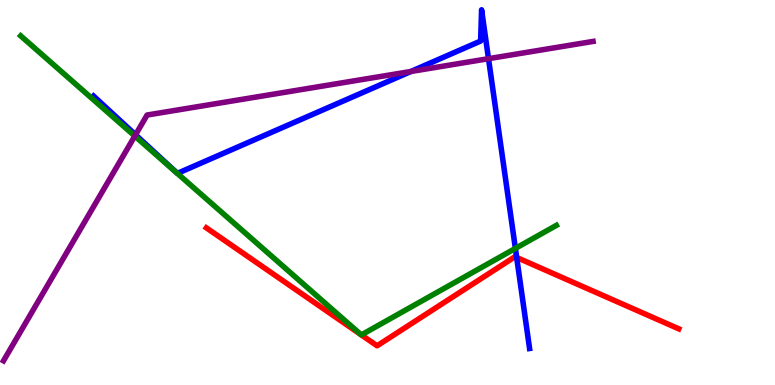[{'lines': ['blue', 'red'], 'intersections': [{'x': 6.67, 'y': 3.31}]}, {'lines': ['green', 'red'], 'intersections': [{'x': 4.66, 'y': 1.31}, {'x': 4.66, 'y': 1.3}]}, {'lines': ['purple', 'red'], 'intersections': []}, {'lines': ['blue', 'green'], 'intersections': [{'x': 6.65, 'y': 3.55}]}, {'lines': ['blue', 'purple'], 'intersections': [{'x': 1.75, 'y': 6.5}, {'x': 5.3, 'y': 8.14}, {'x': 6.3, 'y': 8.48}]}, {'lines': ['green', 'purple'], 'intersections': [{'x': 1.74, 'y': 6.47}]}]